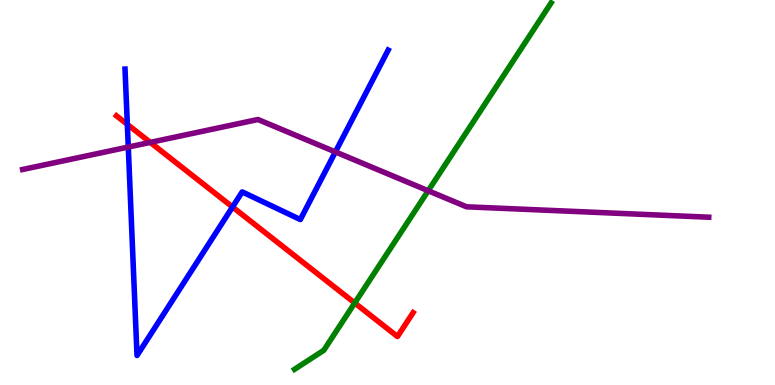[{'lines': ['blue', 'red'], 'intersections': [{'x': 1.64, 'y': 6.77}, {'x': 3.0, 'y': 4.62}]}, {'lines': ['green', 'red'], 'intersections': [{'x': 4.58, 'y': 2.13}]}, {'lines': ['purple', 'red'], 'intersections': [{'x': 1.94, 'y': 6.3}]}, {'lines': ['blue', 'green'], 'intersections': []}, {'lines': ['blue', 'purple'], 'intersections': [{'x': 1.66, 'y': 6.18}, {'x': 4.33, 'y': 6.05}]}, {'lines': ['green', 'purple'], 'intersections': [{'x': 5.53, 'y': 5.05}]}]